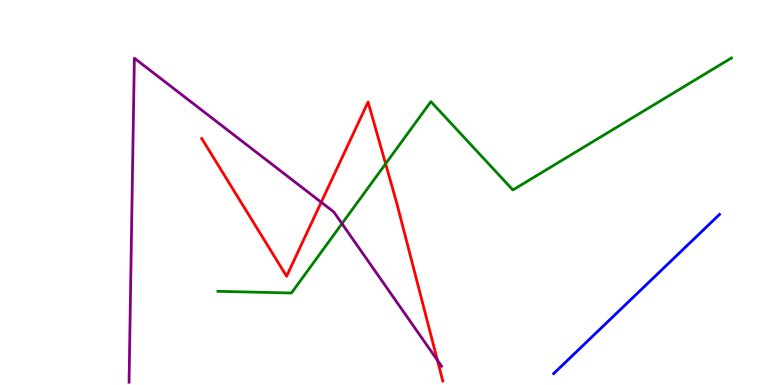[{'lines': ['blue', 'red'], 'intersections': []}, {'lines': ['green', 'red'], 'intersections': [{'x': 4.98, 'y': 5.75}]}, {'lines': ['purple', 'red'], 'intersections': [{'x': 4.14, 'y': 4.75}, {'x': 5.64, 'y': 0.642}]}, {'lines': ['blue', 'green'], 'intersections': []}, {'lines': ['blue', 'purple'], 'intersections': []}, {'lines': ['green', 'purple'], 'intersections': [{'x': 4.41, 'y': 4.19}]}]